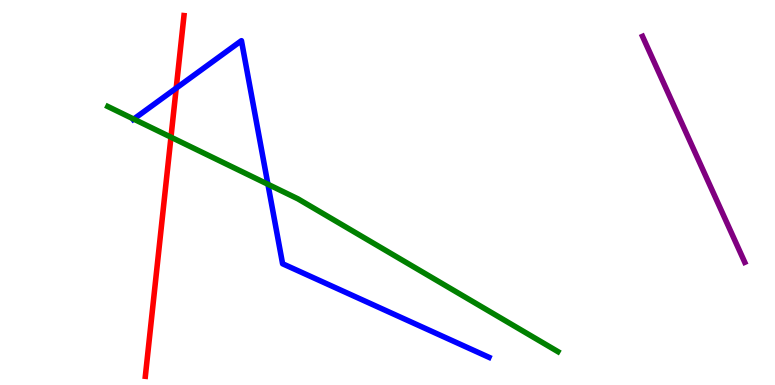[{'lines': ['blue', 'red'], 'intersections': [{'x': 2.27, 'y': 7.71}]}, {'lines': ['green', 'red'], 'intersections': [{'x': 2.21, 'y': 6.44}]}, {'lines': ['purple', 'red'], 'intersections': []}, {'lines': ['blue', 'green'], 'intersections': [{'x': 1.73, 'y': 6.91}, {'x': 3.46, 'y': 5.21}]}, {'lines': ['blue', 'purple'], 'intersections': []}, {'lines': ['green', 'purple'], 'intersections': []}]